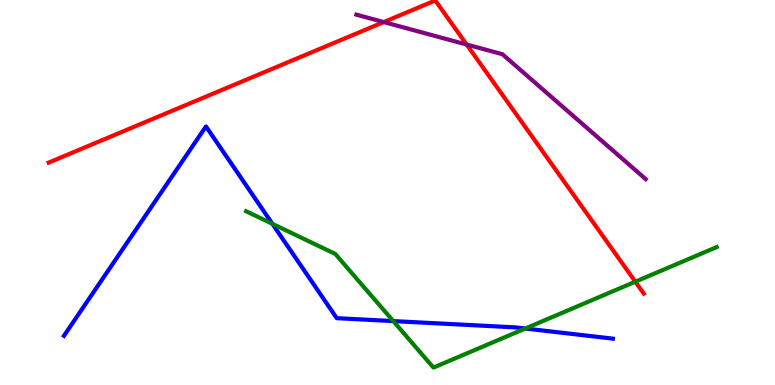[{'lines': ['blue', 'red'], 'intersections': []}, {'lines': ['green', 'red'], 'intersections': [{'x': 8.2, 'y': 2.68}]}, {'lines': ['purple', 'red'], 'intersections': [{'x': 4.95, 'y': 9.43}, {'x': 6.02, 'y': 8.84}]}, {'lines': ['blue', 'green'], 'intersections': [{'x': 3.51, 'y': 4.19}, {'x': 5.07, 'y': 1.66}, {'x': 6.78, 'y': 1.47}]}, {'lines': ['blue', 'purple'], 'intersections': []}, {'lines': ['green', 'purple'], 'intersections': []}]